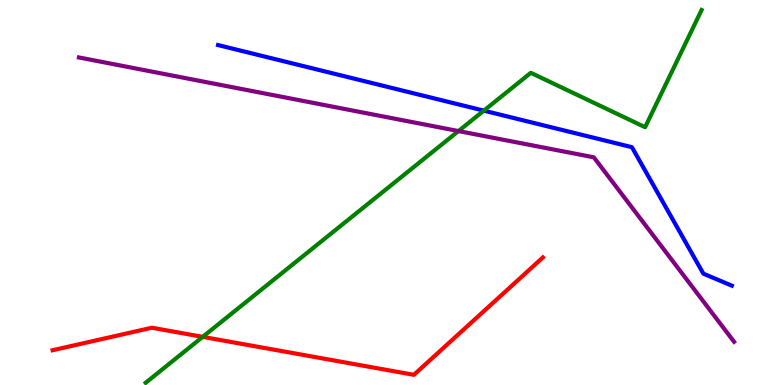[{'lines': ['blue', 'red'], 'intersections': []}, {'lines': ['green', 'red'], 'intersections': [{'x': 2.62, 'y': 1.25}]}, {'lines': ['purple', 'red'], 'intersections': []}, {'lines': ['blue', 'green'], 'intersections': [{'x': 6.24, 'y': 7.13}]}, {'lines': ['blue', 'purple'], 'intersections': []}, {'lines': ['green', 'purple'], 'intersections': [{'x': 5.92, 'y': 6.6}]}]